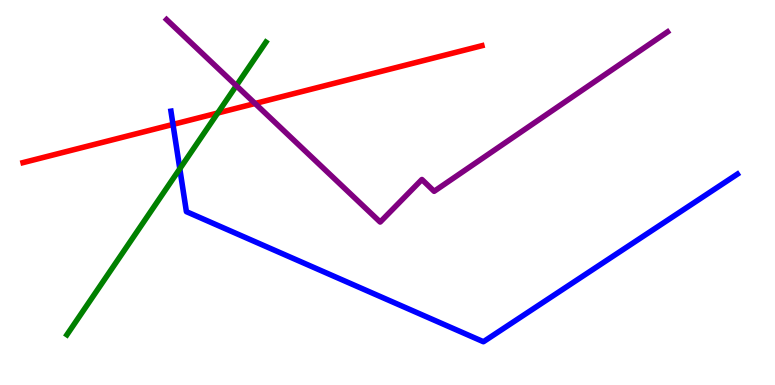[{'lines': ['blue', 'red'], 'intersections': [{'x': 2.23, 'y': 6.77}]}, {'lines': ['green', 'red'], 'intersections': [{'x': 2.81, 'y': 7.06}]}, {'lines': ['purple', 'red'], 'intersections': [{'x': 3.29, 'y': 7.31}]}, {'lines': ['blue', 'green'], 'intersections': [{'x': 2.32, 'y': 5.62}]}, {'lines': ['blue', 'purple'], 'intersections': []}, {'lines': ['green', 'purple'], 'intersections': [{'x': 3.05, 'y': 7.77}]}]